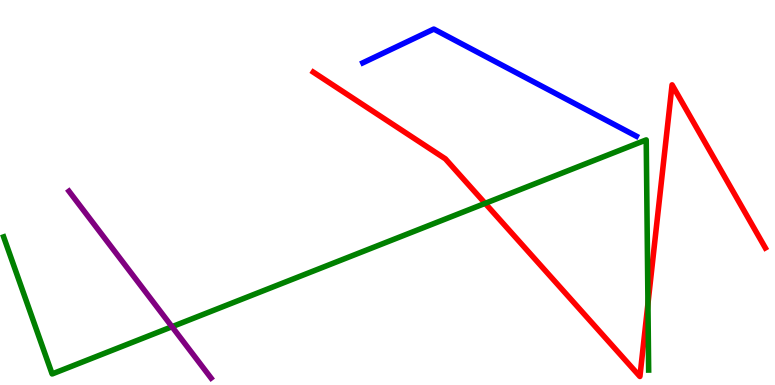[{'lines': ['blue', 'red'], 'intersections': []}, {'lines': ['green', 'red'], 'intersections': [{'x': 6.26, 'y': 4.72}, {'x': 8.36, 'y': 2.11}]}, {'lines': ['purple', 'red'], 'intersections': []}, {'lines': ['blue', 'green'], 'intersections': []}, {'lines': ['blue', 'purple'], 'intersections': []}, {'lines': ['green', 'purple'], 'intersections': [{'x': 2.22, 'y': 1.51}]}]